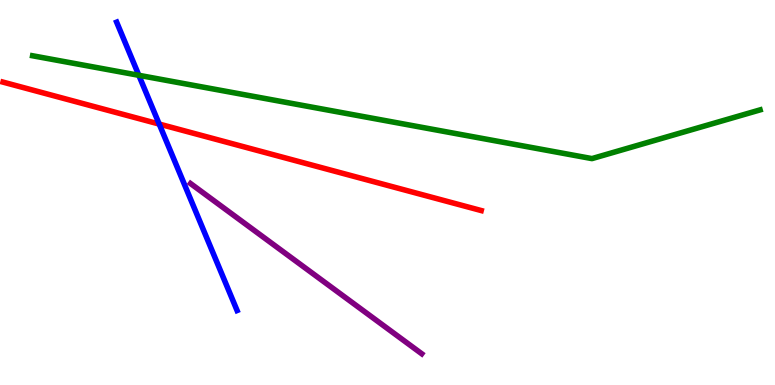[{'lines': ['blue', 'red'], 'intersections': [{'x': 2.05, 'y': 6.78}]}, {'lines': ['green', 'red'], 'intersections': []}, {'lines': ['purple', 'red'], 'intersections': []}, {'lines': ['blue', 'green'], 'intersections': [{'x': 1.79, 'y': 8.04}]}, {'lines': ['blue', 'purple'], 'intersections': []}, {'lines': ['green', 'purple'], 'intersections': []}]